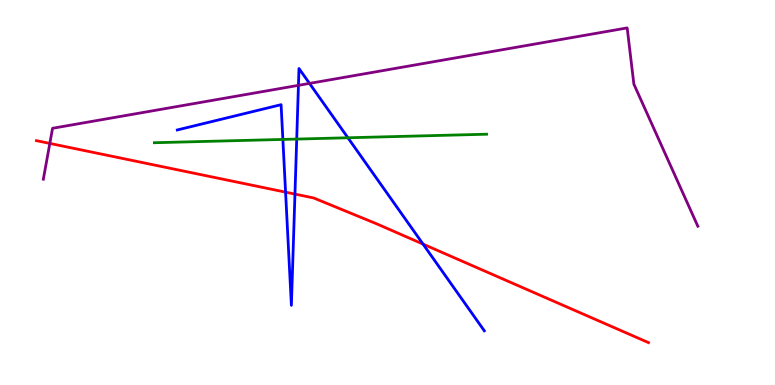[{'lines': ['blue', 'red'], 'intersections': [{'x': 3.68, 'y': 5.01}, {'x': 3.81, 'y': 4.96}, {'x': 5.46, 'y': 3.66}]}, {'lines': ['green', 'red'], 'intersections': []}, {'lines': ['purple', 'red'], 'intersections': [{'x': 0.643, 'y': 6.27}]}, {'lines': ['blue', 'green'], 'intersections': [{'x': 3.65, 'y': 6.38}, {'x': 3.83, 'y': 6.39}, {'x': 4.49, 'y': 6.42}]}, {'lines': ['blue', 'purple'], 'intersections': [{'x': 3.85, 'y': 7.78}, {'x': 3.99, 'y': 7.83}]}, {'lines': ['green', 'purple'], 'intersections': []}]